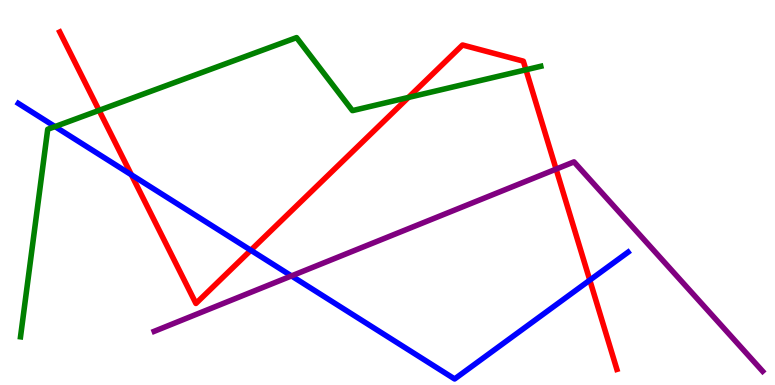[{'lines': ['blue', 'red'], 'intersections': [{'x': 1.7, 'y': 5.46}, {'x': 3.24, 'y': 3.5}, {'x': 7.61, 'y': 2.72}]}, {'lines': ['green', 'red'], 'intersections': [{'x': 1.28, 'y': 7.13}, {'x': 5.27, 'y': 7.47}, {'x': 6.79, 'y': 8.19}]}, {'lines': ['purple', 'red'], 'intersections': [{'x': 7.18, 'y': 5.61}]}, {'lines': ['blue', 'green'], 'intersections': [{'x': 0.71, 'y': 6.71}]}, {'lines': ['blue', 'purple'], 'intersections': [{'x': 3.76, 'y': 2.83}]}, {'lines': ['green', 'purple'], 'intersections': []}]